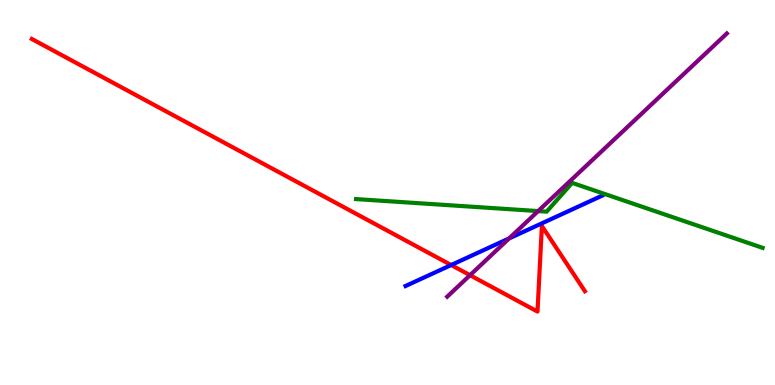[{'lines': ['blue', 'red'], 'intersections': [{'x': 5.82, 'y': 3.12}]}, {'lines': ['green', 'red'], 'intersections': []}, {'lines': ['purple', 'red'], 'intersections': [{'x': 6.06, 'y': 2.85}]}, {'lines': ['blue', 'green'], 'intersections': []}, {'lines': ['blue', 'purple'], 'intersections': [{'x': 6.57, 'y': 3.81}]}, {'lines': ['green', 'purple'], 'intersections': [{'x': 6.94, 'y': 4.52}]}]